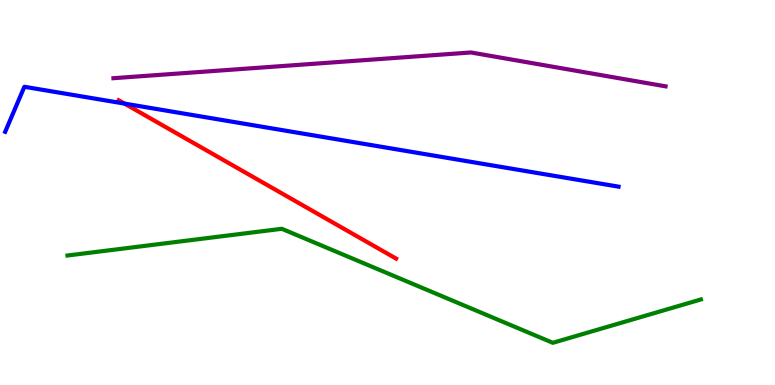[{'lines': ['blue', 'red'], 'intersections': [{'x': 1.61, 'y': 7.31}]}, {'lines': ['green', 'red'], 'intersections': []}, {'lines': ['purple', 'red'], 'intersections': []}, {'lines': ['blue', 'green'], 'intersections': []}, {'lines': ['blue', 'purple'], 'intersections': []}, {'lines': ['green', 'purple'], 'intersections': []}]